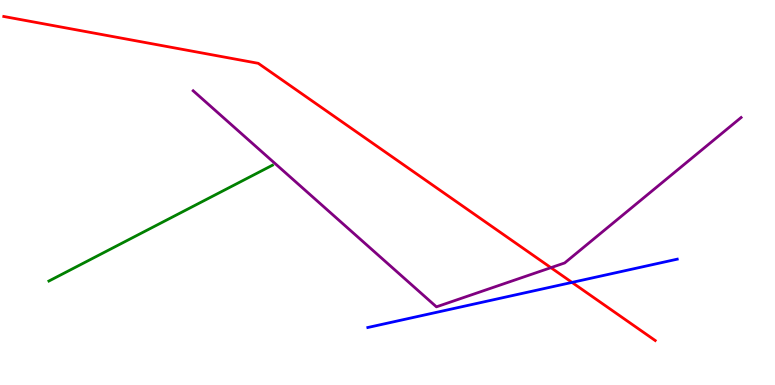[{'lines': ['blue', 'red'], 'intersections': [{'x': 7.38, 'y': 2.66}]}, {'lines': ['green', 'red'], 'intersections': []}, {'lines': ['purple', 'red'], 'intersections': [{'x': 7.11, 'y': 3.05}]}, {'lines': ['blue', 'green'], 'intersections': []}, {'lines': ['blue', 'purple'], 'intersections': []}, {'lines': ['green', 'purple'], 'intersections': []}]